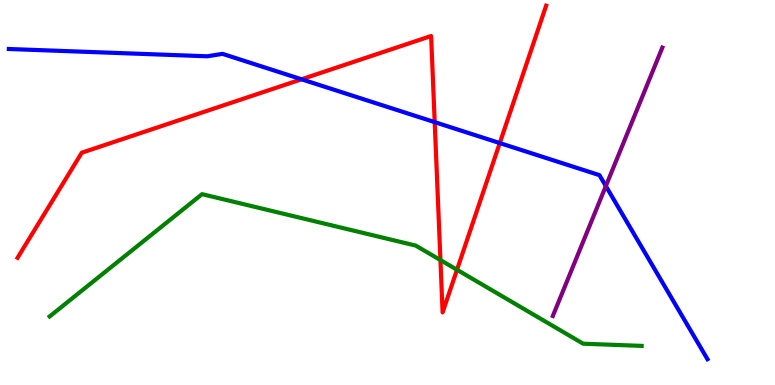[{'lines': ['blue', 'red'], 'intersections': [{'x': 3.89, 'y': 7.94}, {'x': 5.61, 'y': 6.83}, {'x': 6.45, 'y': 6.28}]}, {'lines': ['green', 'red'], 'intersections': [{'x': 5.68, 'y': 3.25}, {'x': 5.9, 'y': 2.99}]}, {'lines': ['purple', 'red'], 'intersections': []}, {'lines': ['blue', 'green'], 'intersections': []}, {'lines': ['blue', 'purple'], 'intersections': [{'x': 7.82, 'y': 5.17}]}, {'lines': ['green', 'purple'], 'intersections': []}]